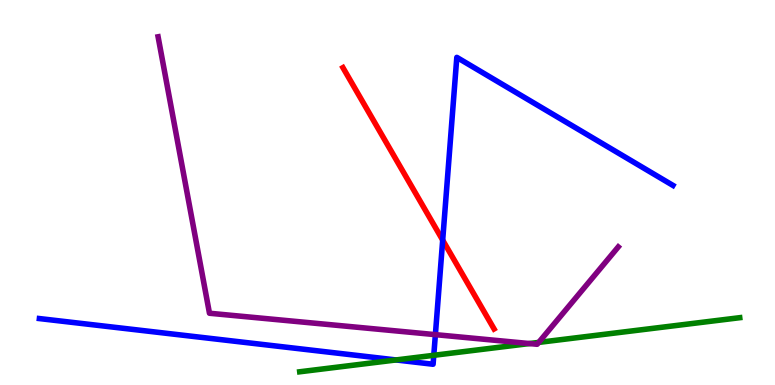[{'lines': ['blue', 'red'], 'intersections': [{'x': 5.71, 'y': 3.76}]}, {'lines': ['green', 'red'], 'intersections': []}, {'lines': ['purple', 'red'], 'intersections': []}, {'lines': ['blue', 'green'], 'intersections': [{'x': 5.11, 'y': 0.651}, {'x': 5.6, 'y': 0.771}]}, {'lines': ['blue', 'purple'], 'intersections': [{'x': 5.62, 'y': 1.31}]}, {'lines': ['green', 'purple'], 'intersections': [{'x': 6.83, 'y': 1.08}, {'x': 6.95, 'y': 1.11}]}]